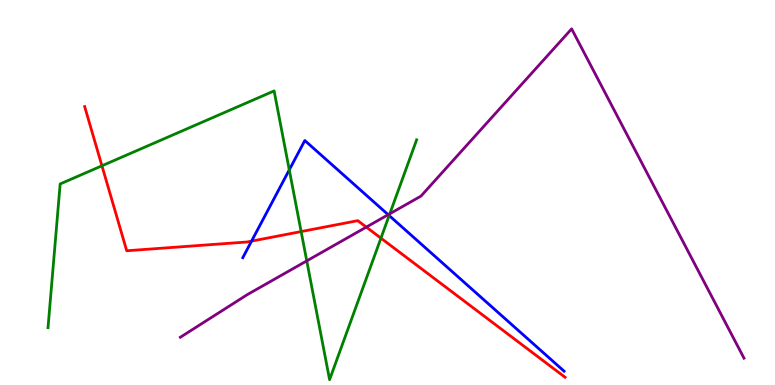[{'lines': ['blue', 'red'], 'intersections': [{'x': 3.25, 'y': 3.74}]}, {'lines': ['green', 'red'], 'intersections': [{'x': 1.32, 'y': 5.69}, {'x': 3.89, 'y': 3.99}, {'x': 4.92, 'y': 3.81}]}, {'lines': ['purple', 'red'], 'intersections': [{'x': 4.73, 'y': 4.1}]}, {'lines': ['blue', 'green'], 'intersections': [{'x': 3.73, 'y': 5.59}, {'x': 5.02, 'y': 4.4}]}, {'lines': ['blue', 'purple'], 'intersections': [{'x': 5.01, 'y': 4.42}]}, {'lines': ['green', 'purple'], 'intersections': [{'x': 3.96, 'y': 3.22}, {'x': 5.03, 'y': 4.45}]}]